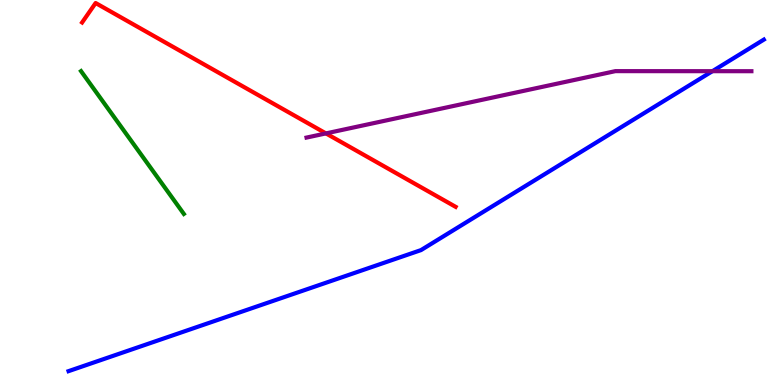[{'lines': ['blue', 'red'], 'intersections': []}, {'lines': ['green', 'red'], 'intersections': []}, {'lines': ['purple', 'red'], 'intersections': [{'x': 4.21, 'y': 6.53}]}, {'lines': ['blue', 'green'], 'intersections': []}, {'lines': ['blue', 'purple'], 'intersections': [{'x': 9.19, 'y': 8.15}]}, {'lines': ['green', 'purple'], 'intersections': []}]